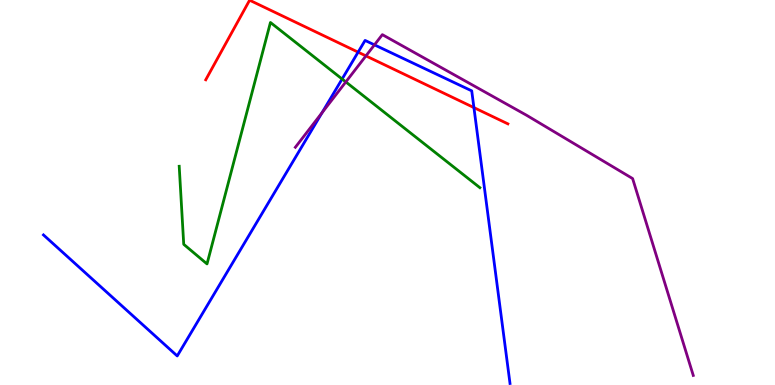[{'lines': ['blue', 'red'], 'intersections': [{'x': 4.62, 'y': 8.65}, {'x': 6.12, 'y': 7.21}]}, {'lines': ['green', 'red'], 'intersections': []}, {'lines': ['purple', 'red'], 'intersections': [{'x': 4.72, 'y': 8.55}]}, {'lines': ['blue', 'green'], 'intersections': [{'x': 4.41, 'y': 7.95}]}, {'lines': ['blue', 'purple'], 'intersections': [{'x': 4.16, 'y': 7.07}, {'x': 4.83, 'y': 8.83}]}, {'lines': ['green', 'purple'], 'intersections': [{'x': 4.46, 'y': 7.87}]}]